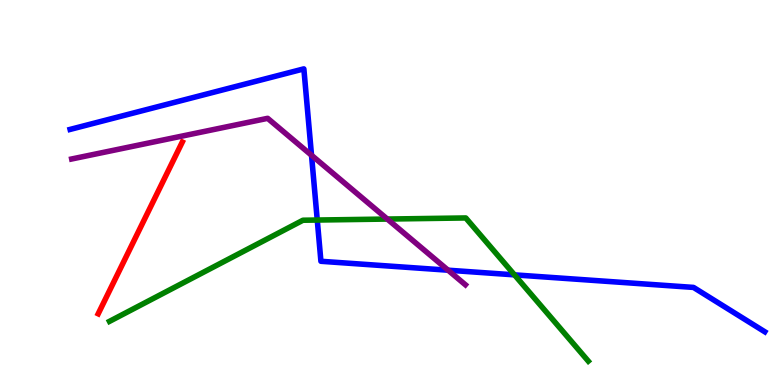[{'lines': ['blue', 'red'], 'intersections': []}, {'lines': ['green', 'red'], 'intersections': []}, {'lines': ['purple', 'red'], 'intersections': []}, {'lines': ['blue', 'green'], 'intersections': [{'x': 4.09, 'y': 4.28}, {'x': 6.64, 'y': 2.86}]}, {'lines': ['blue', 'purple'], 'intersections': [{'x': 4.02, 'y': 5.97}, {'x': 5.78, 'y': 2.98}]}, {'lines': ['green', 'purple'], 'intersections': [{'x': 5.0, 'y': 4.31}]}]